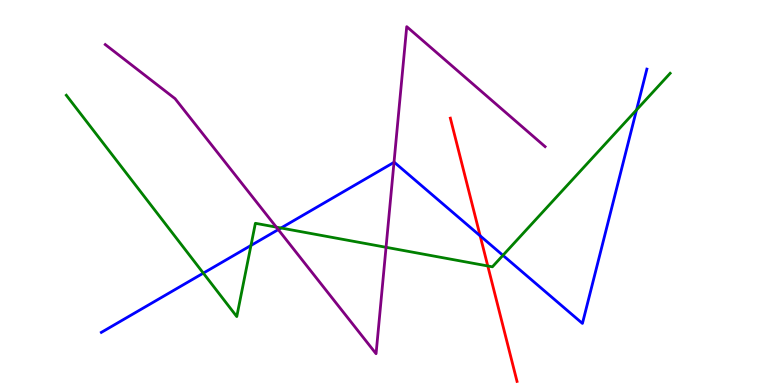[{'lines': ['blue', 'red'], 'intersections': [{'x': 6.2, 'y': 3.87}]}, {'lines': ['green', 'red'], 'intersections': [{'x': 6.29, 'y': 3.09}]}, {'lines': ['purple', 'red'], 'intersections': []}, {'lines': ['blue', 'green'], 'intersections': [{'x': 2.62, 'y': 2.91}, {'x': 3.24, 'y': 3.62}, {'x': 3.63, 'y': 4.08}, {'x': 6.49, 'y': 3.37}, {'x': 8.21, 'y': 7.15}]}, {'lines': ['blue', 'purple'], 'intersections': [{'x': 3.59, 'y': 4.04}, {'x': 5.08, 'y': 5.78}]}, {'lines': ['green', 'purple'], 'intersections': [{'x': 3.57, 'y': 4.1}, {'x': 4.98, 'y': 3.58}]}]